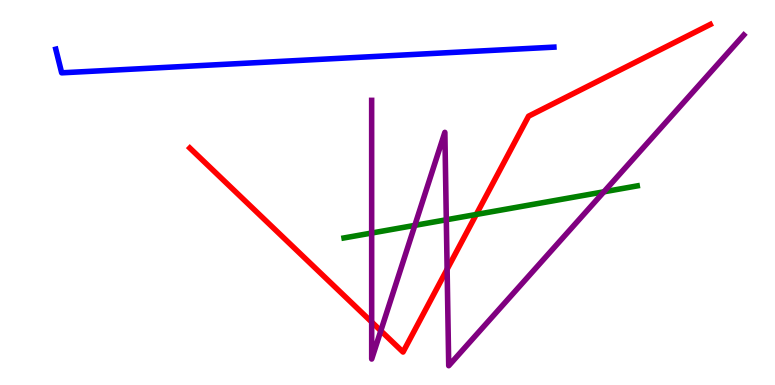[{'lines': ['blue', 'red'], 'intersections': []}, {'lines': ['green', 'red'], 'intersections': [{'x': 6.15, 'y': 4.43}]}, {'lines': ['purple', 'red'], 'intersections': [{'x': 4.8, 'y': 1.64}, {'x': 4.91, 'y': 1.41}, {'x': 5.77, 'y': 3.01}]}, {'lines': ['blue', 'green'], 'intersections': []}, {'lines': ['blue', 'purple'], 'intersections': []}, {'lines': ['green', 'purple'], 'intersections': [{'x': 4.8, 'y': 3.95}, {'x': 5.35, 'y': 4.15}, {'x': 5.76, 'y': 4.29}, {'x': 7.79, 'y': 5.02}]}]